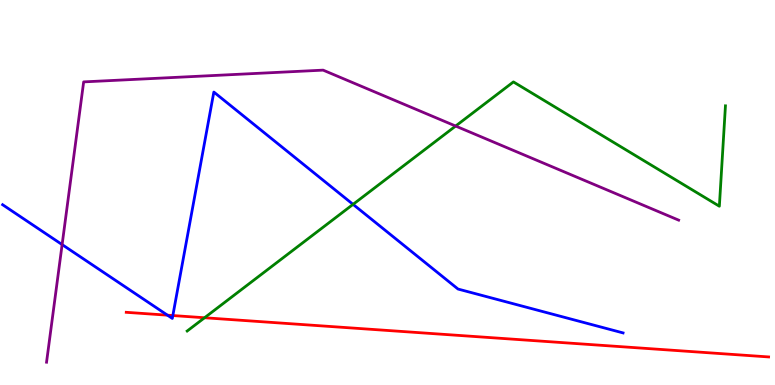[{'lines': ['blue', 'red'], 'intersections': [{'x': 2.16, 'y': 1.81}, {'x': 2.23, 'y': 1.8}]}, {'lines': ['green', 'red'], 'intersections': [{'x': 2.64, 'y': 1.75}]}, {'lines': ['purple', 'red'], 'intersections': []}, {'lines': ['blue', 'green'], 'intersections': [{'x': 4.56, 'y': 4.69}]}, {'lines': ['blue', 'purple'], 'intersections': [{'x': 0.802, 'y': 3.65}]}, {'lines': ['green', 'purple'], 'intersections': [{'x': 5.88, 'y': 6.73}]}]